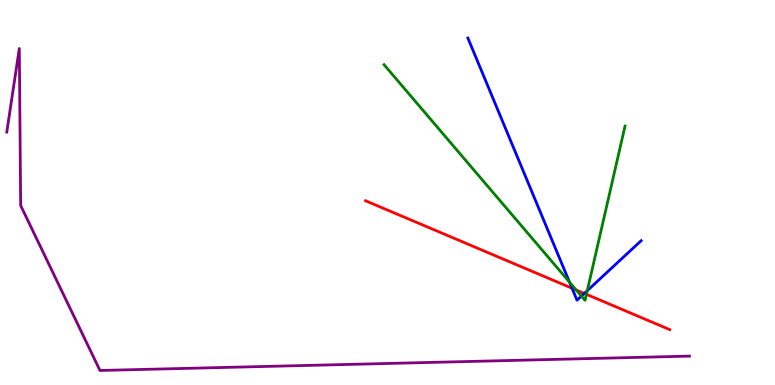[{'lines': ['blue', 'red'], 'intersections': [{'x': 7.38, 'y': 2.51}, {'x': 7.54, 'y': 2.38}]}, {'lines': ['green', 'red'], 'intersections': [{'x': 7.43, 'y': 2.47}, {'x': 7.57, 'y': 2.36}]}, {'lines': ['purple', 'red'], 'intersections': []}, {'lines': ['blue', 'green'], 'intersections': [{'x': 7.35, 'y': 2.67}, {'x': 7.5, 'y': 2.31}, {'x': 7.58, 'y': 2.45}]}, {'lines': ['blue', 'purple'], 'intersections': []}, {'lines': ['green', 'purple'], 'intersections': []}]